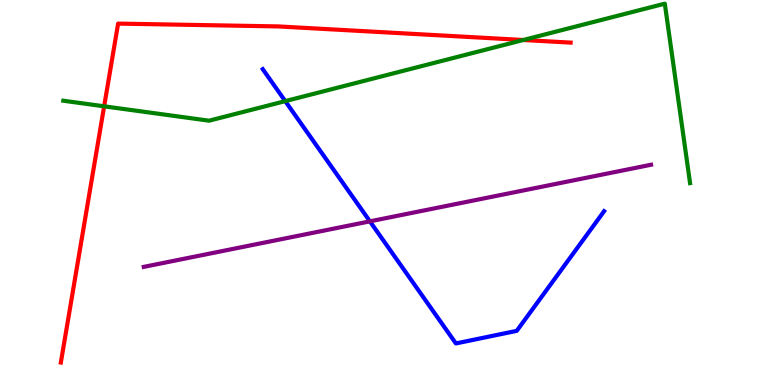[{'lines': ['blue', 'red'], 'intersections': []}, {'lines': ['green', 'red'], 'intersections': [{'x': 1.34, 'y': 7.24}, {'x': 6.75, 'y': 8.96}]}, {'lines': ['purple', 'red'], 'intersections': []}, {'lines': ['blue', 'green'], 'intersections': [{'x': 3.68, 'y': 7.37}]}, {'lines': ['blue', 'purple'], 'intersections': [{'x': 4.77, 'y': 4.25}]}, {'lines': ['green', 'purple'], 'intersections': []}]